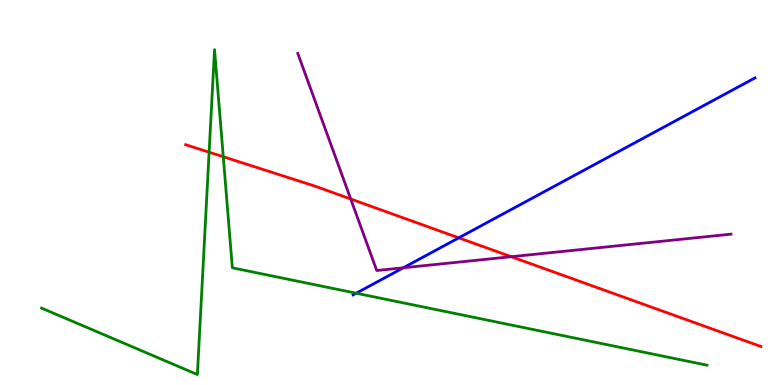[{'lines': ['blue', 'red'], 'intersections': [{'x': 5.92, 'y': 3.82}]}, {'lines': ['green', 'red'], 'intersections': [{'x': 2.7, 'y': 6.05}, {'x': 2.88, 'y': 5.93}]}, {'lines': ['purple', 'red'], 'intersections': [{'x': 4.53, 'y': 4.83}, {'x': 6.6, 'y': 3.33}]}, {'lines': ['blue', 'green'], 'intersections': [{'x': 4.6, 'y': 2.38}]}, {'lines': ['blue', 'purple'], 'intersections': [{'x': 5.2, 'y': 3.04}]}, {'lines': ['green', 'purple'], 'intersections': []}]